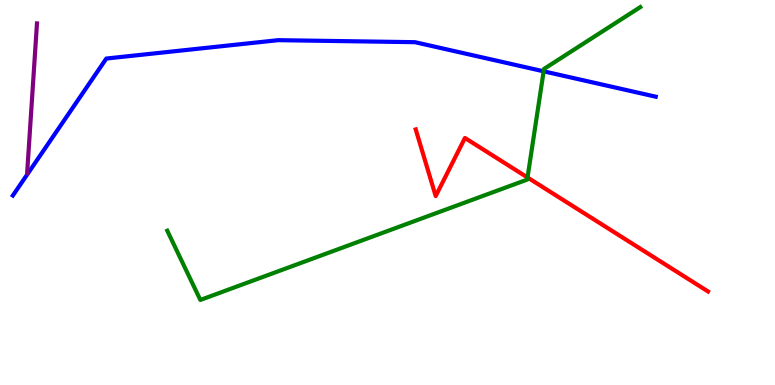[{'lines': ['blue', 'red'], 'intersections': []}, {'lines': ['green', 'red'], 'intersections': [{'x': 6.81, 'y': 5.39}]}, {'lines': ['purple', 'red'], 'intersections': []}, {'lines': ['blue', 'green'], 'intersections': [{'x': 7.01, 'y': 8.15}]}, {'lines': ['blue', 'purple'], 'intersections': []}, {'lines': ['green', 'purple'], 'intersections': []}]